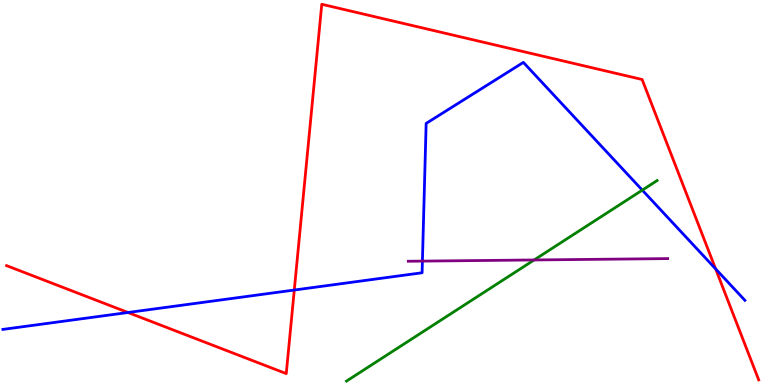[{'lines': ['blue', 'red'], 'intersections': [{'x': 1.65, 'y': 1.88}, {'x': 3.8, 'y': 2.47}, {'x': 9.23, 'y': 3.02}]}, {'lines': ['green', 'red'], 'intersections': []}, {'lines': ['purple', 'red'], 'intersections': []}, {'lines': ['blue', 'green'], 'intersections': [{'x': 8.29, 'y': 5.06}]}, {'lines': ['blue', 'purple'], 'intersections': [{'x': 5.45, 'y': 3.22}]}, {'lines': ['green', 'purple'], 'intersections': [{'x': 6.89, 'y': 3.25}]}]